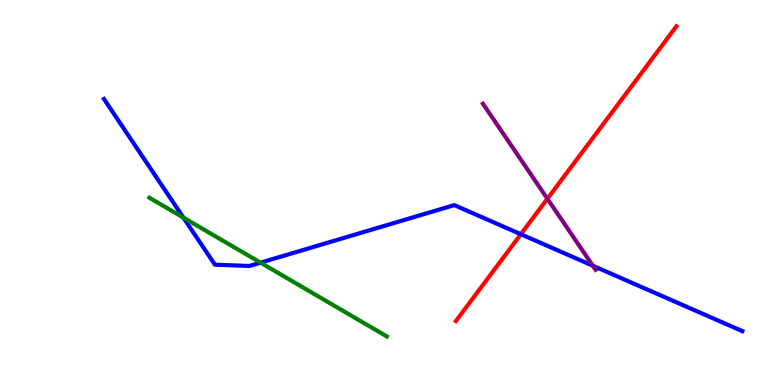[{'lines': ['blue', 'red'], 'intersections': [{'x': 6.72, 'y': 3.92}]}, {'lines': ['green', 'red'], 'intersections': []}, {'lines': ['purple', 'red'], 'intersections': [{'x': 7.06, 'y': 4.84}]}, {'lines': ['blue', 'green'], 'intersections': [{'x': 2.37, 'y': 4.35}, {'x': 3.36, 'y': 3.18}]}, {'lines': ['blue', 'purple'], 'intersections': [{'x': 7.65, 'y': 3.1}]}, {'lines': ['green', 'purple'], 'intersections': []}]